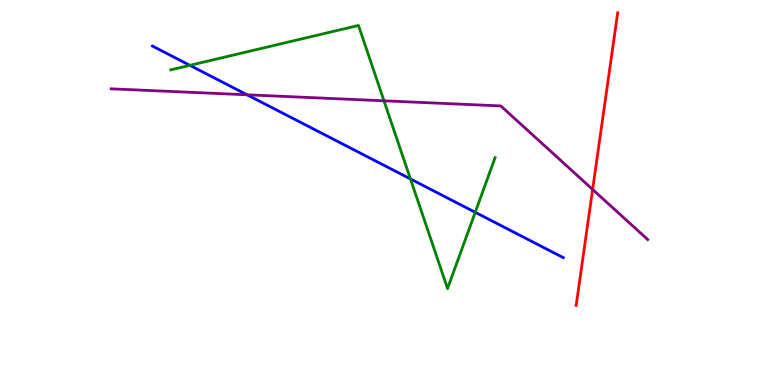[{'lines': ['blue', 'red'], 'intersections': []}, {'lines': ['green', 'red'], 'intersections': []}, {'lines': ['purple', 'red'], 'intersections': [{'x': 7.65, 'y': 5.08}]}, {'lines': ['blue', 'green'], 'intersections': [{'x': 2.45, 'y': 8.3}, {'x': 5.3, 'y': 5.35}, {'x': 6.13, 'y': 4.49}]}, {'lines': ['blue', 'purple'], 'intersections': [{'x': 3.19, 'y': 7.54}]}, {'lines': ['green', 'purple'], 'intersections': [{'x': 4.95, 'y': 7.38}]}]